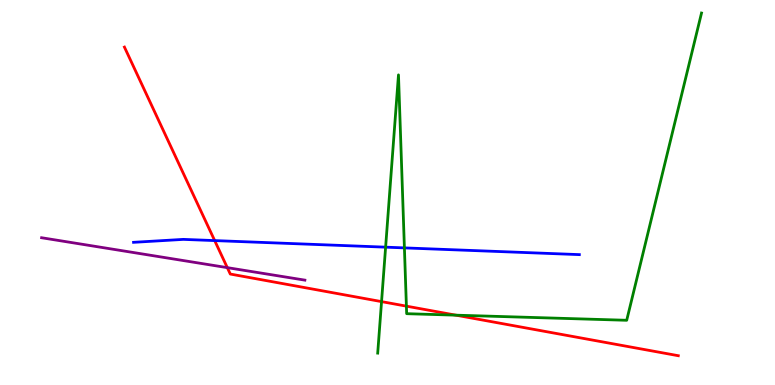[{'lines': ['blue', 'red'], 'intersections': [{'x': 2.77, 'y': 3.75}]}, {'lines': ['green', 'red'], 'intersections': [{'x': 4.92, 'y': 2.17}, {'x': 5.24, 'y': 2.05}, {'x': 5.88, 'y': 1.81}]}, {'lines': ['purple', 'red'], 'intersections': [{'x': 2.93, 'y': 3.05}]}, {'lines': ['blue', 'green'], 'intersections': [{'x': 4.98, 'y': 3.58}, {'x': 5.22, 'y': 3.56}]}, {'lines': ['blue', 'purple'], 'intersections': []}, {'lines': ['green', 'purple'], 'intersections': []}]